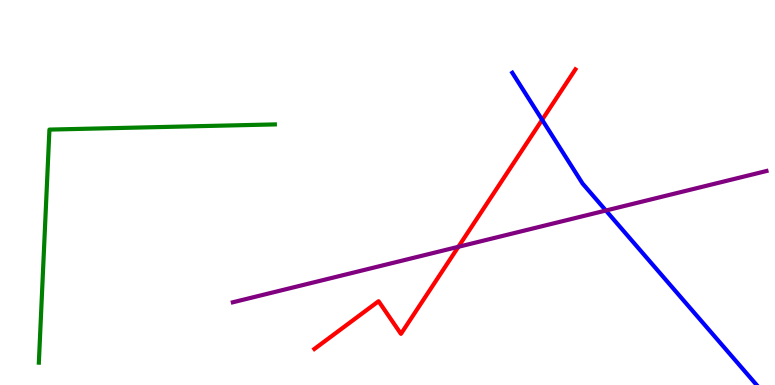[{'lines': ['blue', 'red'], 'intersections': [{'x': 7.0, 'y': 6.89}]}, {'lines': ['green', 'red'], 'intersections': []}, {'lines': ['purple', 'red'], 'intersections': [{'x': 5.91, 'y': 3.59}]}, {'lines': ['blue', 'green'], 'intersections': []}, {'lines': ['blue', 'purple'], 'intersections': [{'x': 7.82, 'y': 4.53}]}, {'lines': ['green', 'purple'], 'intersections': []}]